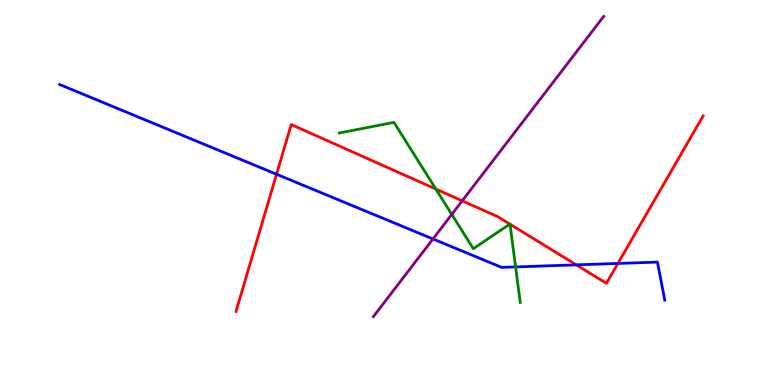[{'lines': ['blue', 'red'], 'intersections': [{'x': 3.57, 'y': 5.47}, {'x': 7.44, 'y': 3.12}, {'x': 7.97, 'y': 3.16}]}, {'lines': ['green', 'red'], 'intersections': [{'x': 5.62, 'y': 5.09}, {'x': 6.58, 'y': 4.18}, {'x': 6.58, 'y': 4.18}]}, {'lines': ['purple', 'red'], 'intersections': [{'x': 5.96, 'y': 4.78}]}, {'lines': ['blue', 'green'], 'intersections': [{'x': 6.65, 'y': 3.07}]}, {'lines': ['blue', 'purple'], 'intersections': [{'x': 5.59, 'y': 3.79}]}, {'lines': ['green', 'purple'], 'intersections': [{'x': 5.83, 'y': 4.43}]}]